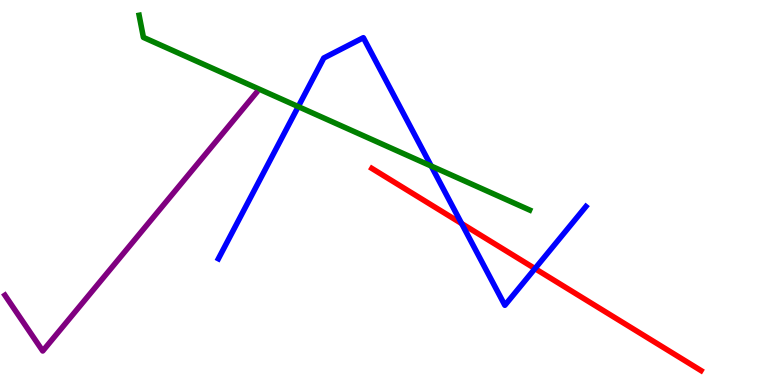[{'lines': ['blue', 'red'], 'intersections': [{'x': 5.96, 'y': 4.19}, {'x': 6.9, 'y': 3.02}]}, {'lines': ['green', 'red'], 'intersections': []}, {'lines': ['purple', 'red'], 'intersections': []}, {'lines': ['blue', 'green'], 'intersections': [{'x': 3.85, 'y': 7.23}, {'x': 5.56, 'y': 5.69}]}, {'lines': ['blue', 'purple'], 'intersections': []}, {'lines': ['green', 'purple'], 'intersections': []}]